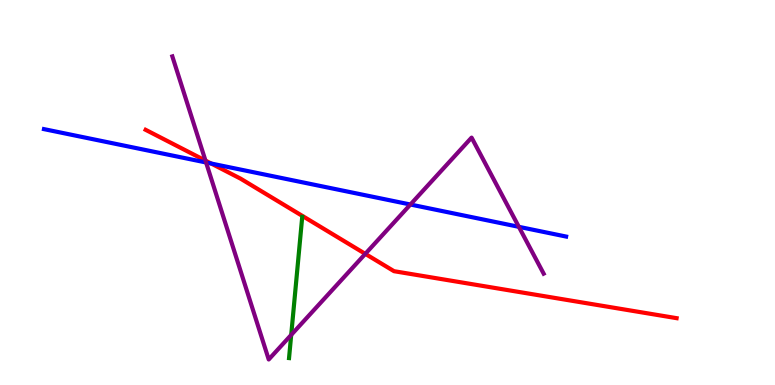[{'lines': ['blue', 'red'], 'intersections': [{'x': 2.72, 'y': 5.75}]}, {'lines': ['green', 'red'], 'intersections': []}, {'lines': ['purple', 'red'], 'intersections': [{'x': 2.65, 'y': 5.83}, {'x': 4.71, 'y': 3.41}]}, {'lines': ['blue', 'green'], 'intersections': []}, {'lines': ['blue', 'purple'], 'intersections': [{'x': 2.66, 'y': 5.78}, {'x': 5.3, 'y': 4.69}, {'x': 6.69, 'y': 4.11}]}, {'lines': ['green', 'purple'], 'intersections': [{'x': 3.76, 'y': 1.3}]}]